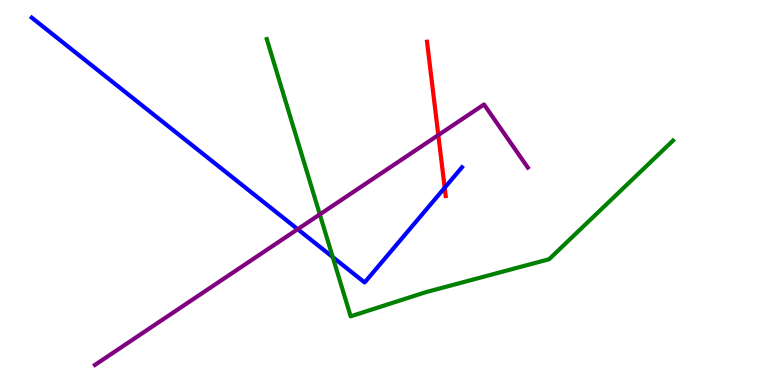[{'lines': ['blue', 'red'], 'intersections': [{'x': 5.74, 'y': 5.12}]}, {'lines': ['green', 'red'], 'intersections': []}, {'lines': ['purple', 'red'], 'intersections': [{'x': 5.66, 'y': 6.49}]}, {'lines': ['blue', 'green'], 'intersections': [{'x': 4.29, 'y': 3.32}]}, {'lines': ['blue', 'purple'], 'intersections': [{'x': 3.84, 'y': 4.05}]}, {'lines': ['green', 'purple'], 'intersections': [{'x': 4.13, 'y': 4.43}]}]